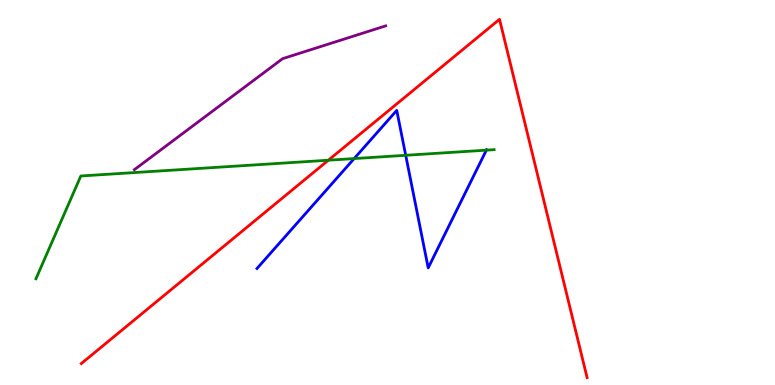[{'lines': ['blue', 'red'], 'intersections': []}, {'lines': ['green', 'red'], 'intersections': [{'x': 4.24, 'y': 5.84}]}, {'lines': ['purple', 'red'], 'intersections': []}, {'lines': ['blue', 'green'], 'intersections': [{'x': 4.57, 'y': 5.88}, {'x': 5.24, 'y': 5.97}, {'x': 6.28, 'y': 6.1}]}, {'lines': ['blue', 'purple'], 'intersections': []}, {'lines': ['green', 'purple'], 'intersections': []}]